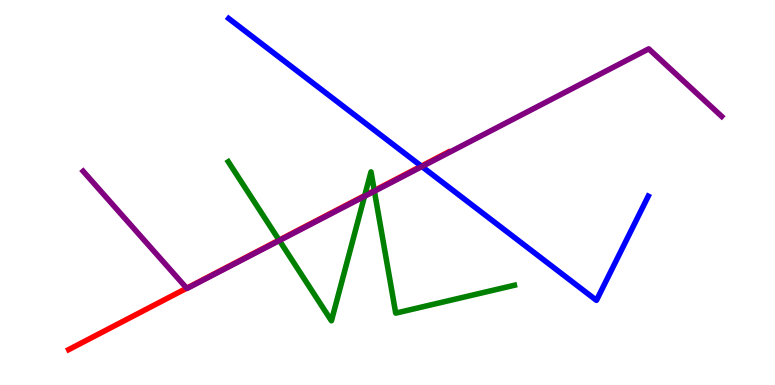[{'lines': ['blue', 'red'], 'intersections': [{'x': 5.44, 'y': 5.68}]}, {'lines': ['green', 'red'], 'intersections': [{'x': 3.6, 'y': 3.76}, {'x': 4.71, 'y': 4.92}, {'x': 4.83, 'y': 5.05}]}, {'lines': ['purple', 'red'], 'intersections': [{'x': 2.41, 'y': 2.51}]}, {'lines': ['blue', 'green'], 'intersections': []}, {'lines': ['blue', 'purple'], 'intersections': [{'x': 5.44, 'y': 5.67}]}, {'lines': ['green', 'purple'], 'intersections': [{'x': 3.6, 'y': 3.75}, {'x': 4.7, 'y': 4.9}, {'x': 4.83, 'y': 5.03}]}]